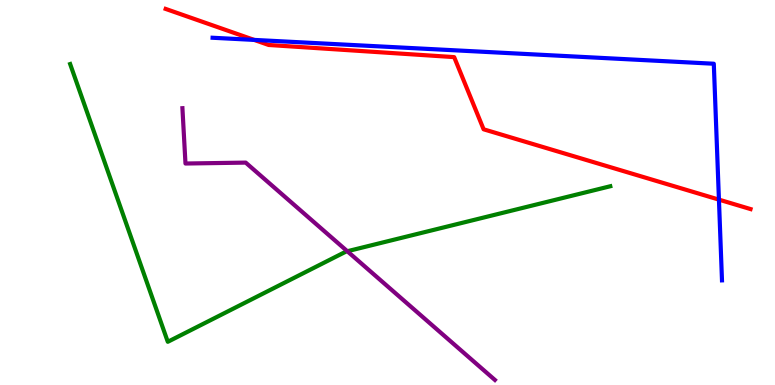[{'lines': ['blue', 'red'], 'intersections': [{'x': 3.28, 'y': 8.96}, {'x': 9.28, 'y': 4.81}]}, {'lines': ['green', 'red'], 'intersections': []}, {'lines': ['purple', 'red'], 'intersections': []}, {'lines': ['blue', 'green'], 'intersections': []}, {'lines': ['blue', 'purple'], 'intersections': []}, {'lines': ['green', 'purple'], 'intersections': [{'x': 4.48, 'y': 3.47}]}]